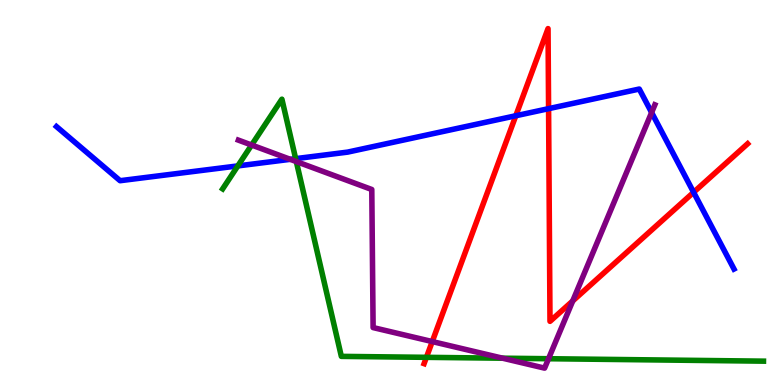[{'lines': ['blue', 'red'], 'intersections': [{'x': 6.66, 'y': 6.99}, {'x': 7.08, 'y': 7.18}, {'x': 8.95, 'y': 5.01}]}, {'lines': ['green', 'red'], 'intersections': [{'x': 5.5, 'y': 0.719}]}, {'lines': ['purple', 'red'], 'intersections': [{'x': 5.58, 'y': 1.13}, {'x': 7.39, 'y': 2.18}]}, {'lines': ['blue', 'green'], 'intersections': [{'x': 3.07, 'y': 5.69}, {'x': 3.81, 'y': 5.88}]}, {'lines': ['blue', 'purple'], 'intersections': [{'x': 3.75, 'y': 5.86}, {'x': 8.41, 'y': 7.08}]}, {'lines': ['green', 'purple'], 'intersections': [{'x': 3.25, 'y': 6.23}, {'x': 3.82, 'y': 5.8}, {'x': 6.49, 'y': 0.696}, {'x': 7.08, 'y': 0.683}]}]